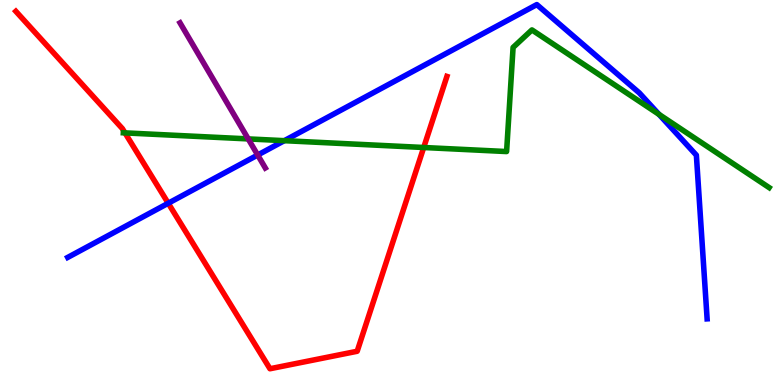[{'lines': ['blue', 'red'], 'intersections': [{'x': 2.17, 'y': 4.72}]}, {'lines': ['green', 'red'], 'intersections': [{'x': 1.61, 'y': 6.55}, {'x': 5.47, 'y': 6.17}]}, {'lines': ['purple', 'red'], 'intersections': []}, {'lines': ['blue', 'green'], 'intersections': [{'x': 3.67, 'y': 6.35}, {'x': 8.5, 'y': 7.03}]}, {'lines': ['blue', 'purple'], 'intersections': [{'x': 3.33, 'y': 5.97}]}, {'lines': ['green', 'purple'], 'intersections': [{'x': 3.2, 'y': 6.39}]}]